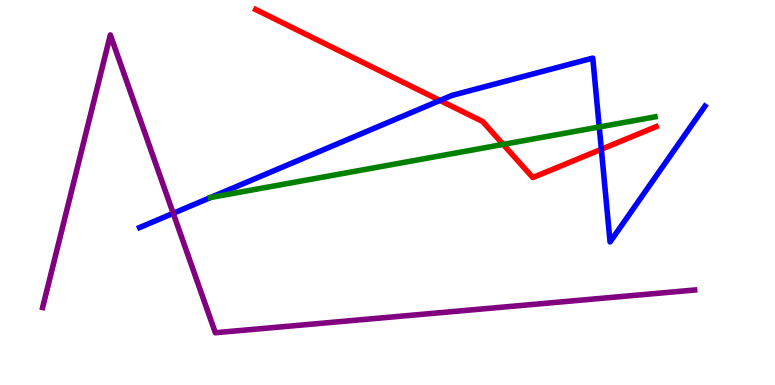[{'lines': ['blue', 'red'], 'intersections': [{'x': 5.68, 'y': 7.39}, {'x': 7.76, 'y': 6.12}]}, {'lines': ['green', 'red'], 'intersections': [{'x': 6.49, 'y': 6.25}]}, {'lines': ['purple', 'red'], 'intersections': []}, {'lines': ['blue', 'green'], 'intersections': [{'x': 2.72, 'y': 4.87}, {'x': 7.73, 'y': 6.7}]}, {'lines': ['blue', 'purple'], 'intersections': [{'x': 2.24, 'y': 4.46}]}, {'lines': ['green', 'purple'], 'intersections': []}]